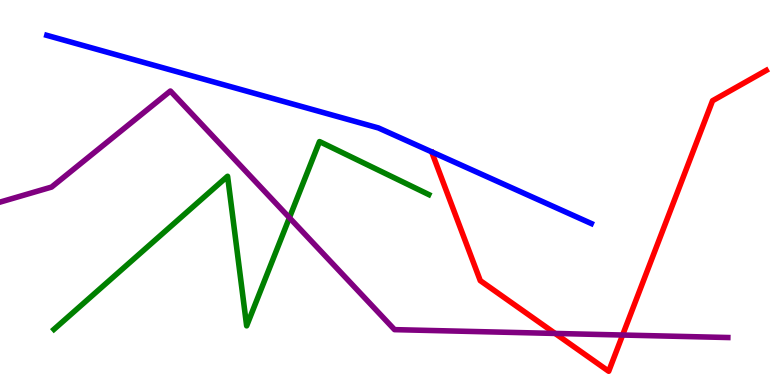[{'lines': ['blue', 'red'], 'intersections': []}, {'lines': ['green', 'red'], 'intersections': []}, {'lines': ['purple', 'red'], 'intersections': [{'x': 7.16, 'y': 1.34}, {'x': 8.03, 'y': 1.3}]}, {'lines': ['blue', 'green'], 'intersections': []}, {'lines': ['blue', 'purple'], 'intersections': []}, {'lines': ['green', 'purple'], 'intersections': [{'x': 3.73, 'y': 4.35}]}]